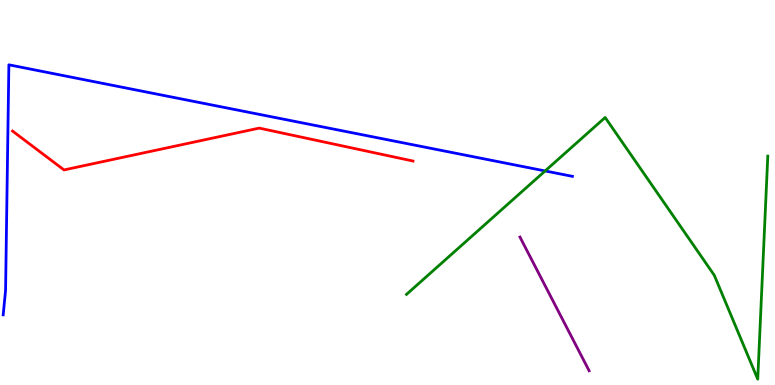[{'lines': ['blue', 'red'], 'intersections': []}, {'lines': ['green', 'red'], 'intersections': []}, {'lines': ['purple', 'red'], 'intersections': []}, {'lines': ['blue', 'green'], 'intersections': [{'x': 7.03, 'y': 5.56}]}, {'lines': ['blue', 'purple'], 'intersections': []}, {'lines': ['green', 'purple'], 'intersections': []}]